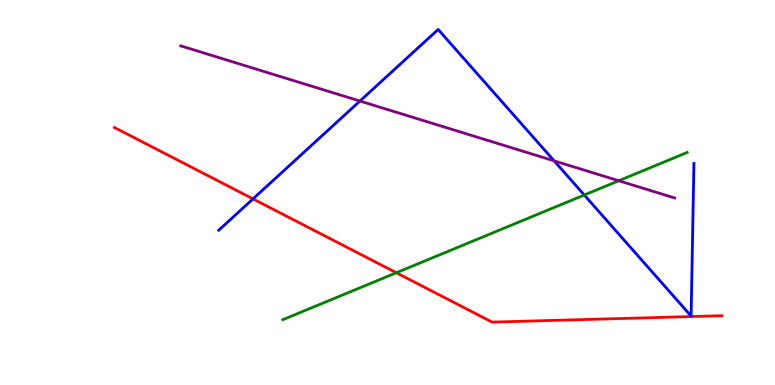[{'lines': ['blue', 'red'], 'intersections': [{'x': 3.26, 'y': 4.83}]}, {'lines': ['green', 'red'], 'intersections': [{'x': 5.11, 'y': 2.92}]}, {'lines': ['purple', 'red'], 'intersections': []}, {'lines': ['blue', 'green'], 'intersections': [{'x': 7.54, 'y': 4.93}]}, {'lines': ['blue', 'purple'], 'intersections': [{'x': 4.64, 'y': 7.38}, {'x': 7.15, 'y': 5.82}]}, {'lines': ['green', 'purple'], 'intersections': [{'x': 7.98, 'y': 5.31}]}]